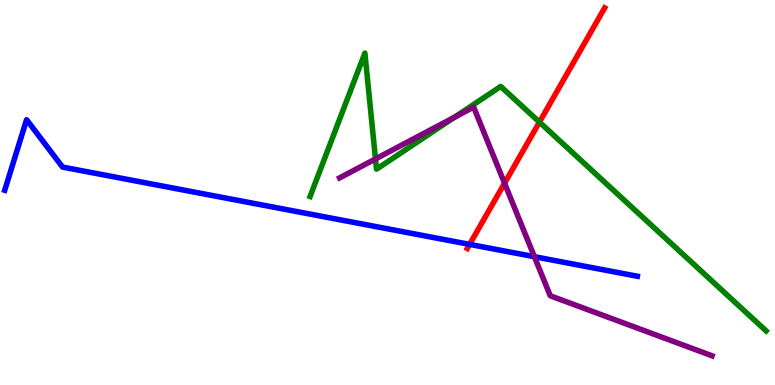[{'lines': ['blue', 'red'], 'intersections': [{'x': 6.06, 'y': 3.65}]}, {'lines': ['green', 'red'], 'intersections': [{'x': 6.96, 'y': 6.83}]}, {'lines': ['purple', 'red'], 'intersections': [{'x': 6.51, 'y': 5.24}]}, {'lines': ['blue', 'green'], 'intersections': []}, {'lines': ['blue', 'purple'], 'intersections': [{'x': 6.9, 'y': 3.33}]}, {'lines': ['green', 'purple'], 'intersections': [{'x': 4.85, 'y': 5.87}, {'x': 5.87, 'y': 6.96}]}]